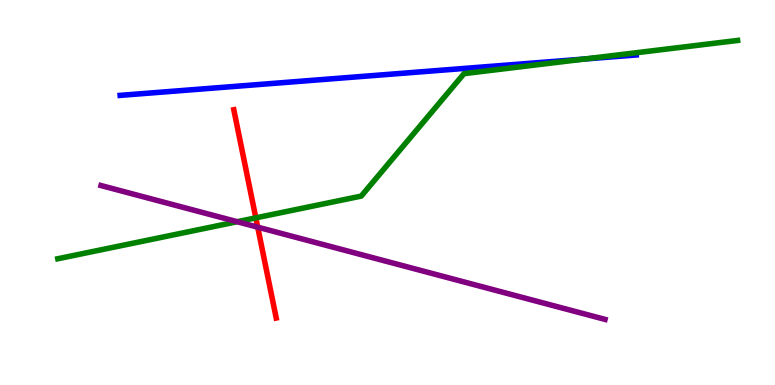[{'lines': ['blue', 'red'], 'intersections': []}, {'lines': ['green', 'red'], 'intersections': [{'x': 3.3, 'y': 4.34}]}, {'lines': ['purple', 'red'], 'intersections': [{'x': 3.33, 'y': 4.1}]}, {'lines': ['blue', 'green'], 'intersections': [{'x': 7.54, 'y': 8.47}]}, {'lines': ['blue', 'purple'], 'intersections': []}, {'lines': ['green', 'purple'], 'intersections': [{'x': 3.06, 'y': 4.24}]}]